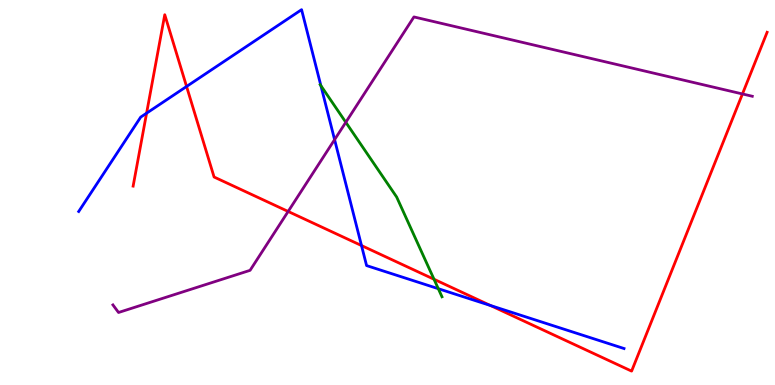[{'lines': ['blue', 'red'], 'intersections': [{'x': 1.89, 'y': 7.06}, {'x': 2.41, 'y': 7.75}, {'x': 4.66, 'y': 3.62}, {'x': 6.33, 'y': 2.07}]}, {'lines': ['green', 'red'], 'intersections': [{'x': 5.6, 'y': 2.75}]}, {'lines': ['purple', 'red'], 'intersections': [{'x': 3.72, 'y': 4.51}, {'x': 9.58, 'y': 7.56}]}, {'lines': ['blue', 'green'], 'intersections': [{'x': 4.14, 'y': 7.78}, {'x': 5.66, 'y': 2.5}]}, {'lines': ['blue', 'purple'], 'intersections': [{'x': 4.32, 'y': 6.37}]}, {'lines': ['green', 'purple'], 'intersections': [{'x': 4.46, 'y': 6.82}]}]